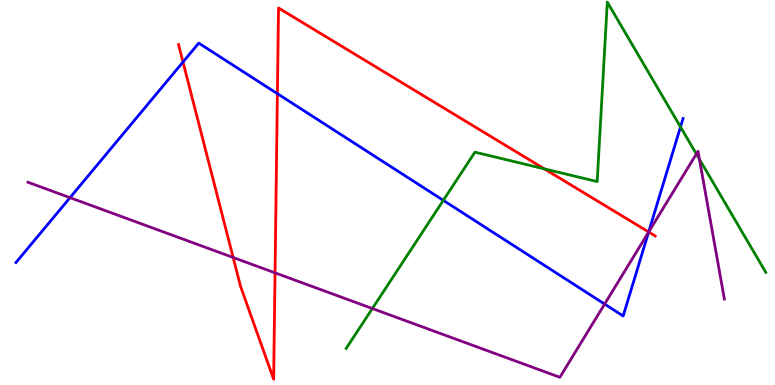[{'lines': ['blue', 'red'], 'intersections': [{'x': 2.36, 'y': 8.39}, {'x': 3.58, 'y': 7.57}, {'x': 8.37, 'y': 3.97}]}, {'lines': ['green', 'red'], 'intersections': [{'x': 7.02, 'y': 5.61}]}, {'lines': ['purple', 'red'], 'intersections': [{'x': 3.01, 'y': 3.31}, {'x': 3.55, 'y': 2.91}, {'x': 8.37, 'y': 3.97}]}, {'lines': ['blue', 'green'], 'intersections': [{'x': 5.72, 'y': 4.8}, {'x': 8.78, 'y': 6.7}]}, {'lines': ['blue', 'purple'], 'intersections': [{'x': 0.903, 'y': 4.87}, {'x': 7.8, 'y': 2.1}, {'x': 8.37, 'y': 3.97}]}, {'lines': ['green', 'purple'], 'intersections': [{'x': 4.8, 'y': 1.99}, {'x': 8.99, 'y': 6.0}, {'x': 9.02, 'y': 5.86}]}]